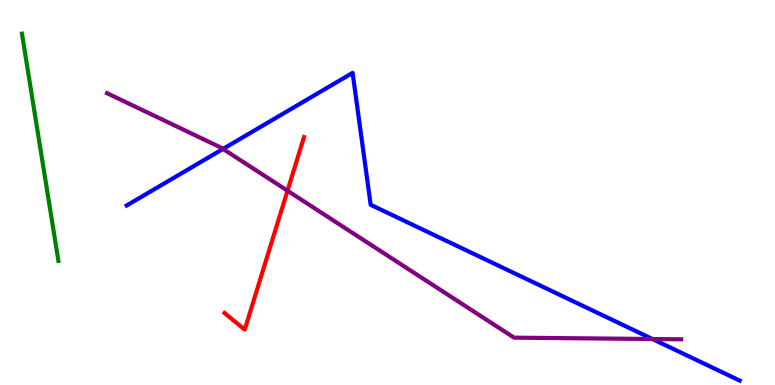[{'lines': ['blue', 'red'], 'intersections': []}, {'lines': ['green', 'red'], 'intersections': []}, {'lines': ['purple', 'red'], 'intersections': [{'x': 3.71, 'y': 5.05}]}, {'lines': ['blue', 'green'], 'intersections': []}, {'lines': ['blue', 'purple'], 'intersections': [{'x': 2.88, 'y': 6.13}, {'x': 8.42, 'y': 1.19}]}, {'lines': ['green', 'purple'], 'intersections': []}]